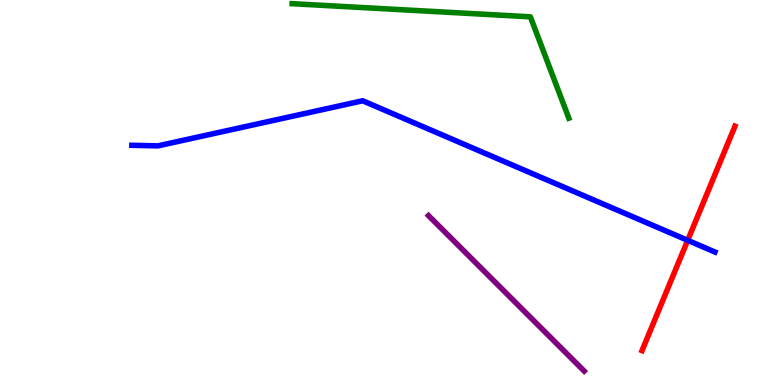[{'lines': ['blue', 'red'], 'intersections': [{'x': 8.87, 'y': 3.76}]}, {'lines': ['green', 'red'], 'intersections': []}, {'lines': ['purple', 'red'], 'intersections': []}, {'lines': ['blue', 'green'], 'intersections': []}, {'lines': ['blue', 'purple'], 'intersections': []}, {'lines': ['green', 'purple'], 'intersections': []}]